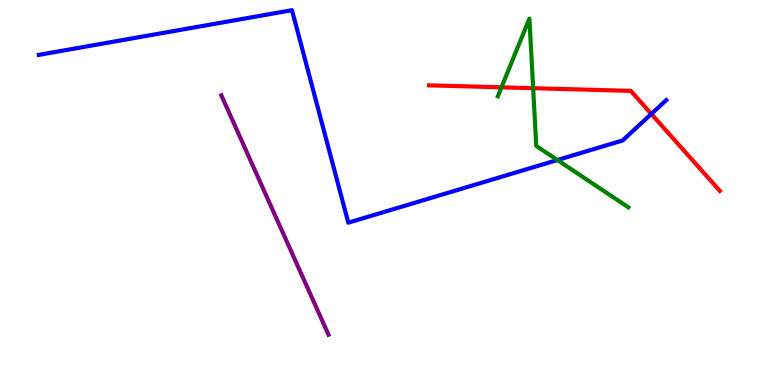[{'lines': ['blue', 'red'], 'intersections': [{'x': 8.4, 'y': 7.04}]}, {'lines': ['green', 'red'], 'intersections': [{'x': 6.47, 'y': 7.73}, {'x': 6.88, 'y': 7.71}]}, {'lines': ['purple', 'red'], 'intersections': []}, {'lines': ['blue', 'green'], 'intersections': [{'x': 7.19, 'y': 5.84}]}, {'lines': ['blue', 'purple'], 'intersections': []}, {'lines': ['green', 'purple'], 'intersections': []}]